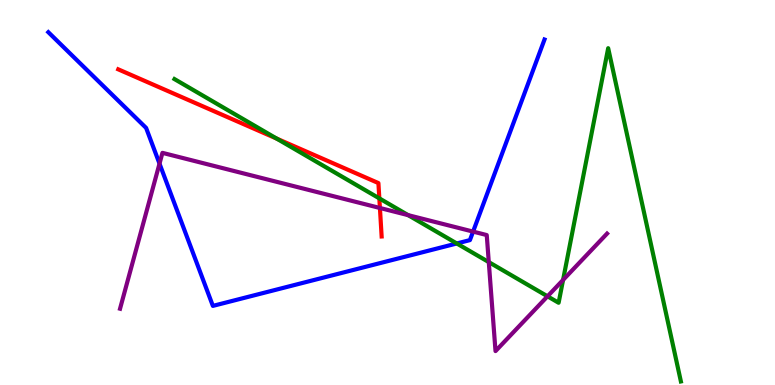[{'lines': ['blue', 'red'], 'intersections': []}, {'lines': ['green', 'red'], 'intersections': [{'x': 3.57, 'y': 6.4}, {'x': 4.89, 'y': 4.85}]}, {'lines': ['purple', 'red'], 'intersections': [{'x': 4.9, 'y': 4.6}]}, {'lines': ['blue', 'green'], 'intersections': [{'x': 5.89, 'y': 3.68}]}, {'lines': ['blue', 'purple'], 'intersections': [{'x': 2.06, 'y': 5.75}, {'x': 6.1, 'y': 3.98}]}, {'lines': ['green', 'purple'], 'intersections': [{'x': 5.27, 'y': 4.41}, {'x': 6.31, 'y': 3.19}, {'x': 7.06, 'y': 2.3}, {'x': 7.27, 'y': 2.73}]}]